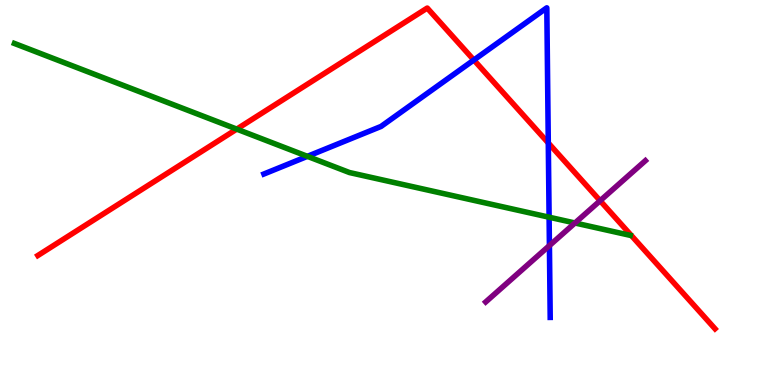[{'lines': ['blue', 'red'], 'intersections': [{'x': 6.11, 'y': 8.44}, {'x': 7.07, 'y': 6.29}]}, {'lines': ['green', 'red'], 'intersections': [{'x': 3.05, 'y': 6.65}]}, {'lines': ['purple', 'red'], 'intersections': [{'x': 7.74, 'y': 4.79}]}, {'lines': ['blue', 'green'], 'intersections': [{'x': 3.97, 'y': 5.94}, {'x': 7.09, 'y': 4.36}]}, {'lines': ['blue', 'purple'], 'intersections': [{'x': 7.09, 'y': 3.62}]}, {'lines': ['green', 'purple'], 'intersections': [{'x': 7.42, 'y': 4.21}]}]